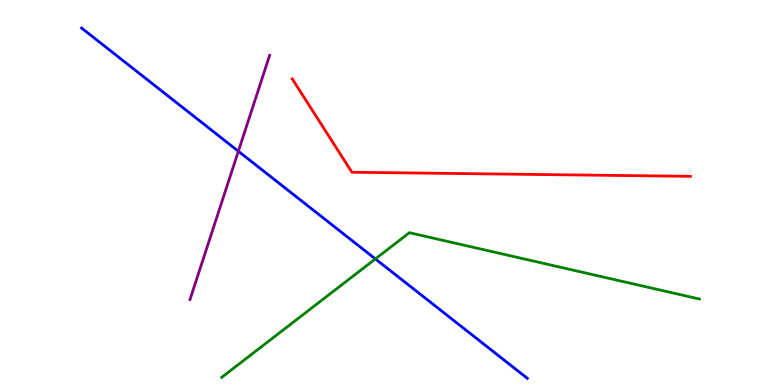[{'lines': ['blue', 'red'], 'intersections': []}, {'lines': ['green', 'red'], 'intersections': []}, {'lines': ['purple', 'red'], 'intersections': []}, {'lines': ['blue', 'green'], 'intersections': [{'x': 4.84, 'y': 3.27}]}, {'lines': ['blue', 'purple'], 'intersections': [{'x': 3.08, 'y': 6.07}]}, {'lines': ['green', 'purple'], 'intersections': []}]